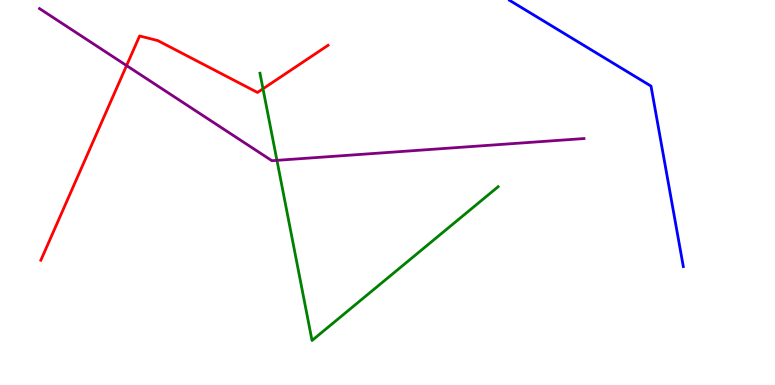[{'lines': ['blue', 'red'], 'intersections': []}, {'lines': ['green', 'red'], 'intersections': [{'x': 3.39, 'y': 7.69}]}, {'lines': ['purple', 'red'], 'intersections': [{'x': 1.63, 'y': 8.3}]}, {'lines': ['blue', 'green'], 'intersections': []}, {'lines': ['blue', 'purple'], 'intersections': []}, {'lines': ['green', 'purple'], 'intersections': [{'x': 3.57, 'y': 5.84}]}]